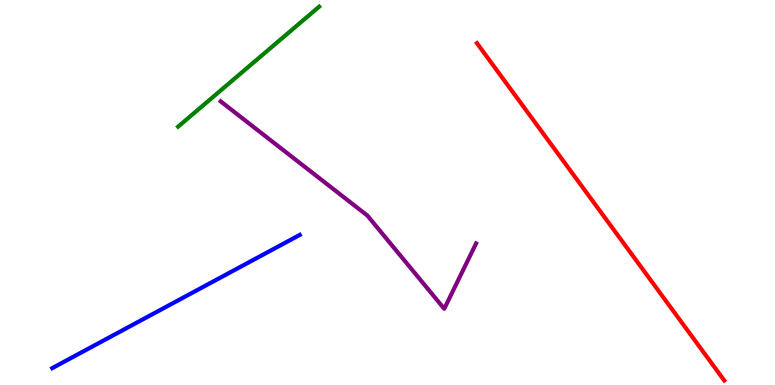[{'lines': ['blue', 'red'], 'intersections': []}, {'lines': ['green', 'red'], 'intersections': []}, {'lines': ['purple', 'red'], 'intersections': []}, {'lines': ['blue', 'green'], 'intersections': []}, {'lines': ['blue', 'purple'], 'intersections': []}, {'lines': ['green', 'purple'], 'intersections': []}]